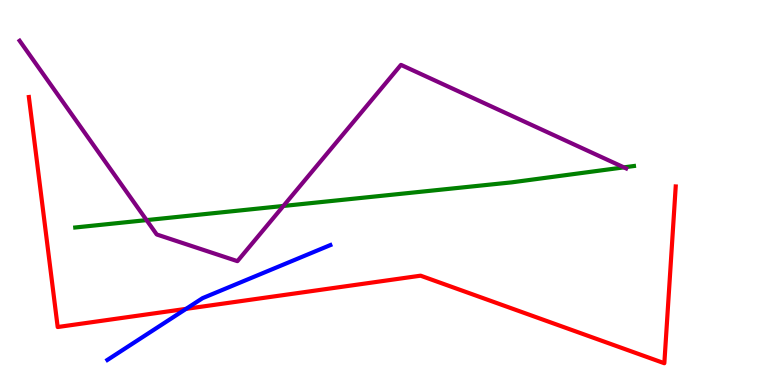[{'lines': ['blue', 'red'], 'intersections': [{'x': 2.4, 'y': 1.98}]}, {'lines': ['green', 'red'], 'intersections': []}, {'lines': ['purple', 'red'], 'intersections': []}, {'lines': ['blue', 'green'], 'intersections': []}, {'lines': ['blue', 'purple'], 'intersections': []}, {'lines': ['green', 'purple'], 'intersections': [{'x': 1.89, 'y': 4.28}, {'x': 3.66, 'y': 4.65}, {'x': 8.05, 'y': 5.65}]}]